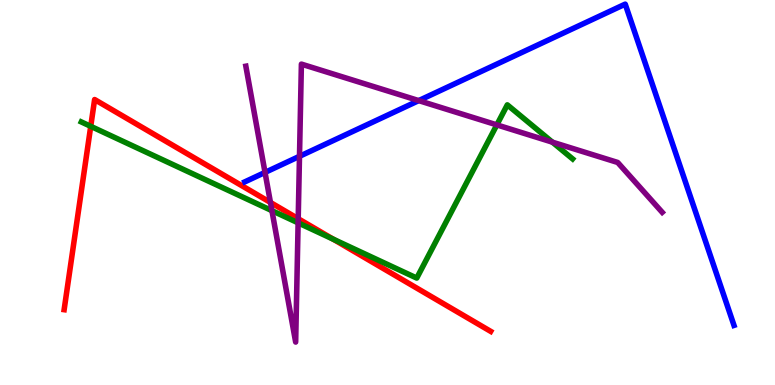[{'lines': ['blue', 'red'], 'intersections': []}, {'lines': ['green', 'red'], 'intersections': [{'x': 1.17, 'y': 6.72}, {'x': 4.3, 'y': 3.79}]}, {'lines': ['purple', 'red'], 'intersections': [{'x': 3.49, 'y': 4.74}, {'x': 3.85, 'y': 4.32}]}, {'lines': ['blue', 'green'], 'intersections': []}, {'lines': ['blue', 'purple'], 'intersections': [{'x': 3.42, 'y': 5.52}, {'x': 3.86, 'y': 5.94}, {'x': 5.4, 'y': 7.39}]}, {'lines': ['green', 'purple'], 'intersections': [{'x': 3.51, 'y': 4.53}, {'x': 3.85, 'y': 4.21}, {'x': 6.41, 'y': 6.76}, {'x': 7.13, 'y': 6.31}]}]